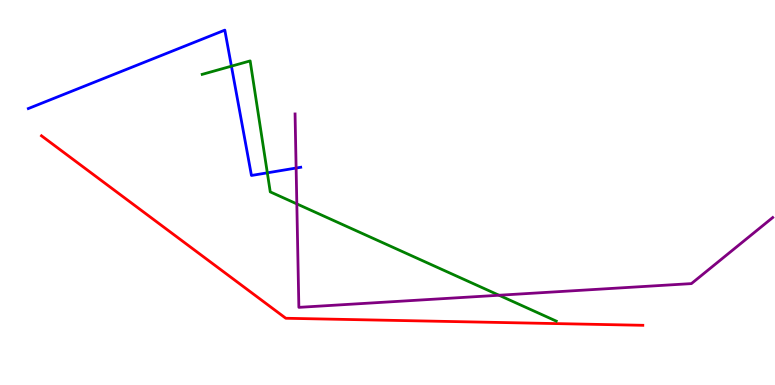[{'lines': ['blue', 'red'], 'intersections': []}, {'lines': ['green', 'red'], 'intersections': []}, {'lines': ['purple', 'red'], 'intersections': []}, {'lines': ['blue', 'green'], 'intersections': [{'x': 2.99, 'y': 8.28}, {'x': 3.45, 'y': 5.51}]}, {'lines': ['blue', 'purple'], 'intersections': [{'x': 3.82, 'y': 5.64}]}, {'lines': ['green', 'purple'], 'intersections': [{'x': 3.83, 'y': 4.7}, {'x': 6.44, 'y': 2.33}]}]